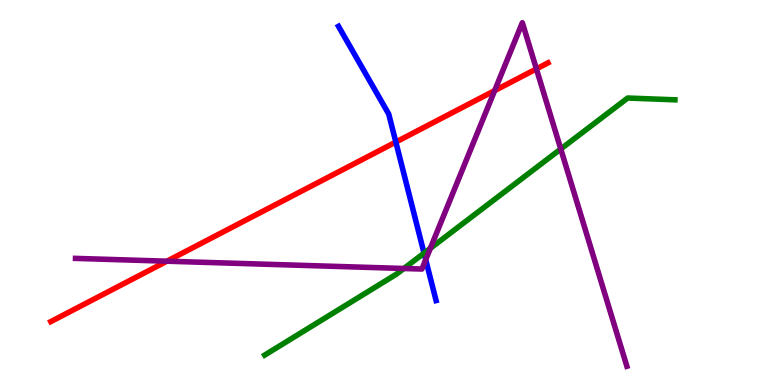[{'lines': ['blue', 'red'], 'intersections': [{'x': 5.11, 'y': 6.31}]}, {'lines': ['green', 'red'], 'intersections': []}, {'lines': ['purple', 'red'], 'intersections': [{'x': 2.15, 'y': 3.22}, {'x': 6.38, 'y': 7.65}, {'x': 6.92, 'y': 8.21}]}, {'lines': ['blue', 'green'], 'intersections': [{'x': 5.47, 'y': 3.43}]}, {'lines': ['blue', 'purple'], 'intersections': [{'x': 5.49, 'y': 3.25}]}, {'lines': ['green', 'purple'], 'intersections': [{'x': 5.21, 'y': 3.03}, {'x': 5.55, 'y': 3.55}, {'x': 7.24, 'y': 6.13}]}]